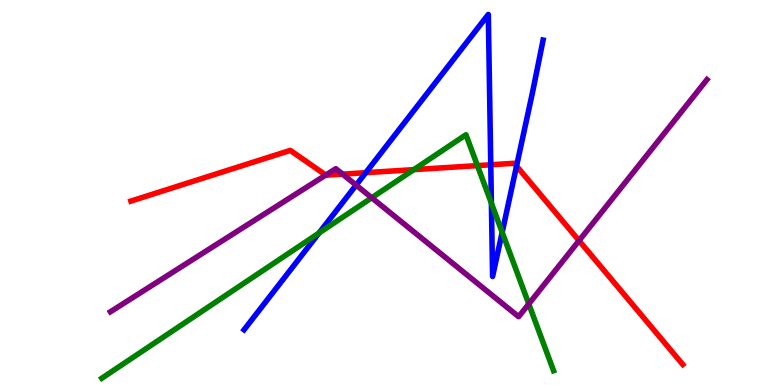[{'lines': ['blue', 'red'], 'intersections': [{'x': 4.72, 'y': 5.51}, {'x': 6.33, 'y': 5.72}, {'x': 6.67, 'y': 5.69}]}, {'lines': ['green', 'red'], 'intersections': [{'x': 5.34, 'y': 5.59}, {'x': 6.16, 'y': 5.7}]}, {'lines': ['purple', 'red'], 'intersections': [{'x': 4.2, 'y': 5.45}, {'x': 4.42, 'y': 5.48}, {'x': 7.47, 'y': 3.75}]}, {'lines': ['blue', 'green'], 'intersections': [{'x': 4.12, 'y': 3.95}, {'x': 6.34, 'y': 4.72}, {'x': 6.48, 'y': 3.97}]}, {'lines': ['blue', 'purple'], 'intersections': [{'x': 4.6, 'y': 5.19}]}, {'lines': ['green', 'purple'], 'intersections': [{'x': 4.8, 'y': 4.86}, {'x': 6.82, 'y': 2.11}]}]